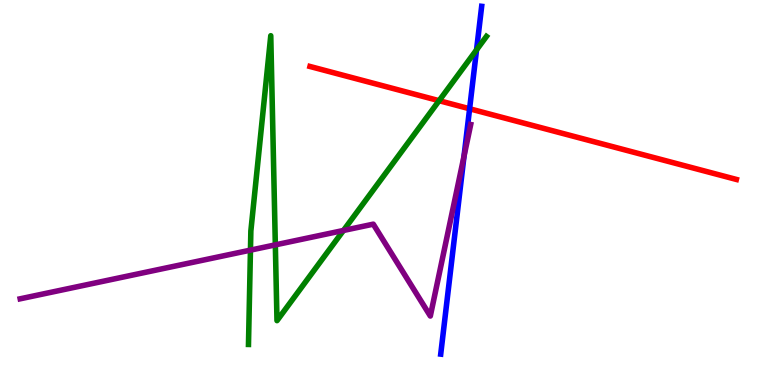[{'lines': ['blue', 'red'], 'intersections': [{'x': 6.06, 'y': 7.17}]}, {'lines': ['green', 'red'], 'intersections': [{'x': 5.67, 'y': 7.38}]}, {'lines': ['purple', 'red'], 'intersections': []}, {'lines': ['blue', 'green'], 'intersections': [{'x': 6.15, 'y': 8.7}]}, {'lines': ['blue', 'purple'], 'intersections': [{'x': 5.99, 'y': 5.94}]}, {'lines': ['green', 'purple'], 'intersections': [{'x': 3.23, 'y': 3.5}, {'x': 3.55, 'y': 3.64}, {'x': 4.43, 'y': 4.01}]}]